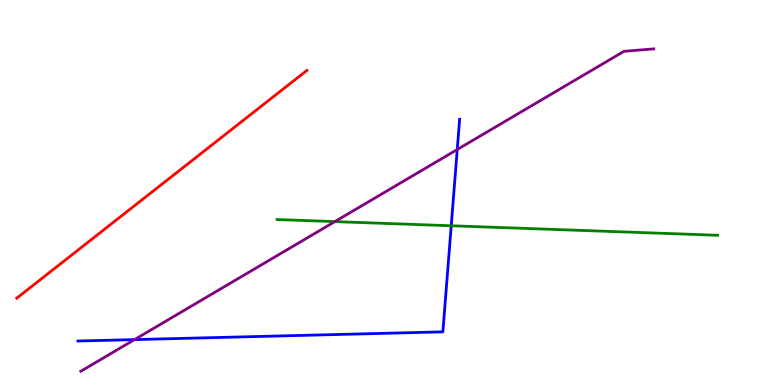[{'lines': ['blue', 'red'], 'intersections': []}, {'lines': ['green', 'red'], 'intersections': []}, {'lines': ['purple', 'red'], 'intersections': []}, {'lines': ['blue', 'green'], 'intersections': [{'x': 5.82, 'y': 4.14}]}, {'lines': ['blue', 'purple'], 'intersections': [{'x': 1.74, 'y': 1.18}, {'x': 5.9, 'y': 6.12}]}, {'lines': ['green', 'purple'], 'intersections': [{'x': 4.32, 'y': 4.24}]}]